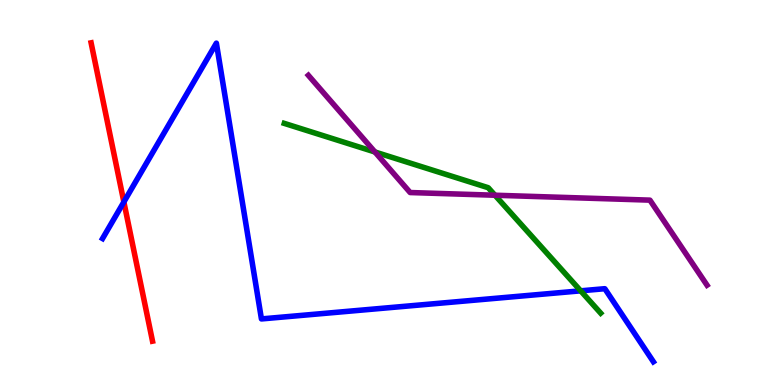[{'lines': ['blue', 'red'], 'intersections': [{'x': 1.6, 'y': 4.75}]}, {'lines': ['green', 'red'], 'intersections': []}, {'lines': ['purple', 'red'], 'intersections': []}, {'lines': ['blue', 'green'], 'intersections': [{'x': 7.49, 'y': 2.45}]}, {'lines': ['blue', 'purple'], 'intersections': []}, {'lines': ['green', 'purple'], 'intersections': [{'x': 4.84, 'y': 6.05}, {'x': 6.39, 'y': 4.93}]}]